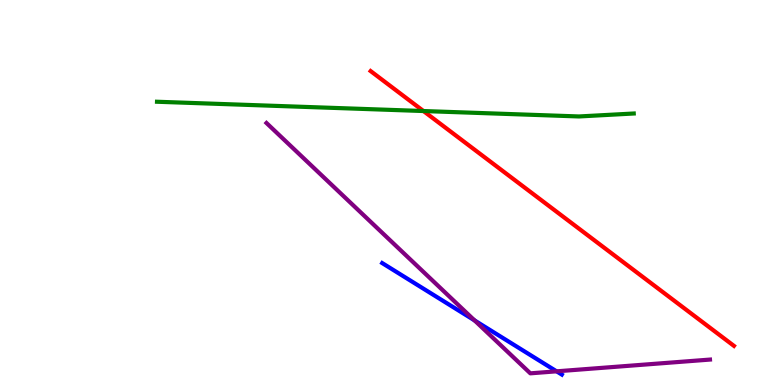[{'lines': ['blue', 'red'], 'intersections': []}, {'lines': ['green', 'red'], 'intersections': [{'x': 5.46, 'y': 7.12}]}, {'lines': ['purple', 'red'], 'intersections': []}, {'lines': ['blue', 'green'], 'intersections': []}, {'lines': ['blue', 'purple'], 'intersections': [{'x': 6.12, 'y': 1.68}, {'x': 7.18, 'y': 0.355}]}, {'lines': ['green', 'purple'], 'intersections': []}]